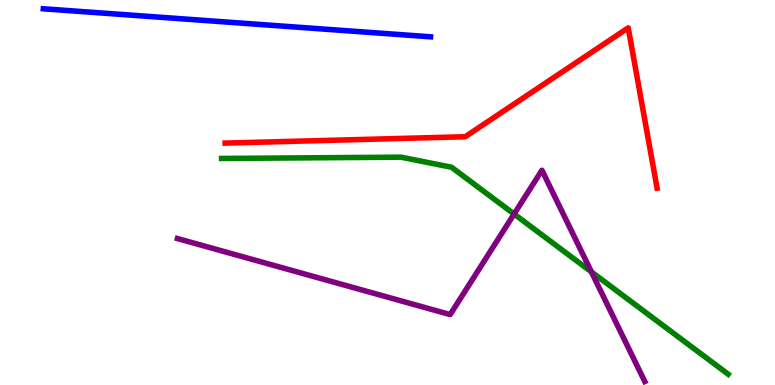[{'lines': ['blue', 'red'], 'intersections': []}, {'lines': ['green', 'red'], 'intersections': []}, {'lines': ['purple', 'red'], 'intersections': []}, {'lines': ['blue', 'green'], 'intersections': []}, {'lines': ['blue', 'purple'], 'intersections': []}, {'lines': ['green', 'purple'], 'intersections': [{'x': 6.63, 'y': 4.44}, {'x': 7.63, 'y': 2.94}]}]